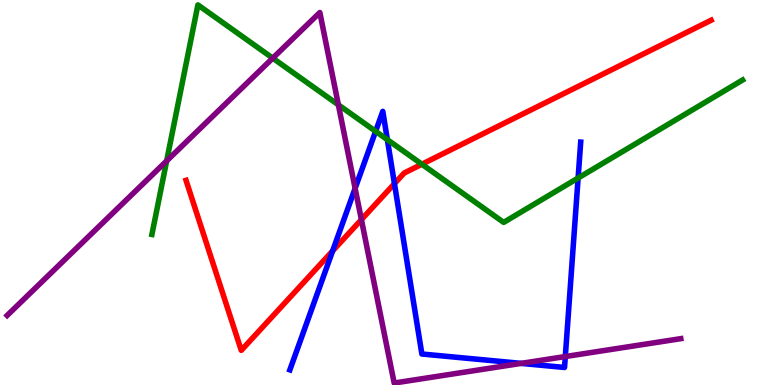[{'lines': ['blue', 'red'], 'intersections': [{'x': 4.29, 'y': 3.48}, {'x': 5.09, 'y': 5.23}]}, {'lines': ['green', 'red'], 'intersections': [{'x': 5.44, 'y': 5.73}]}, {'lines': ['purple', 'red'], 'intersections': [{'x': 4.66, 'y': 4.3}]}, {'lines': ['blue', 'green'], 'intersections': [{'x': 4.85, 'y': 6.59}, {'x': 5.0, 'y': 6.37}, {'x': 7.46, 'y': 5.38}]}, {'lines': ['blue', 'purple'], 'intersections': [{'x': 4.58, 'y': 5.11}, {'x': 6.72, 'y': 0.562}, {'x': 7.29, 'y': 0.739}]}, {'lines': ['green', 'purple'], 'intersections': [{'x': 2.15, 'y': 5.82}, {'x': 3.52, 'y': 8.49}, {'x': 4.37, 'y': 7.28}]}]